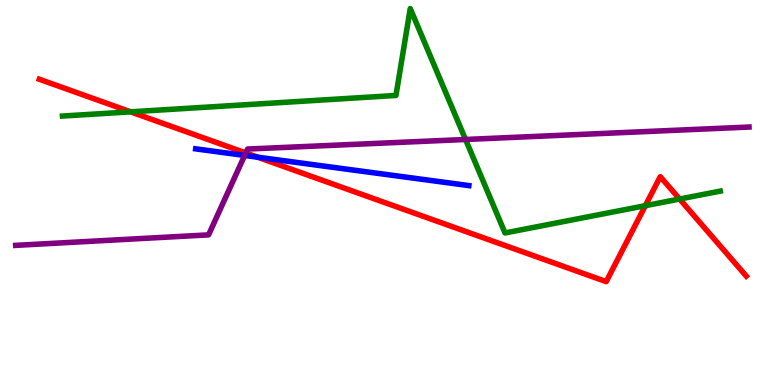[{'lines': ['blue', 'red'], 'intersections': [{'x': 3.32, 'y': 5.92}]}, {'lines': ['green', 'red'], 'intersections': [{'x': 1.69, 'y': 7.1}, {'x': 8.33, 'y': 4.66}, {'x': 8.77, 'y': 4.83}]}, {'lines': ['purple', 'red'], 'intersections': [{'x': 3.17, 'y': 6.03}]}, {'lines': ['blue', 'green'], 'intersections': []}, {'lines': ['blue', 'purple'], 'intersections': [{'x': 3.16, 'y': 5.96}]}, {'lines': ['green', 'purple'], 'intersections': [{'x': 6.01, 'y': 6.38}]}]